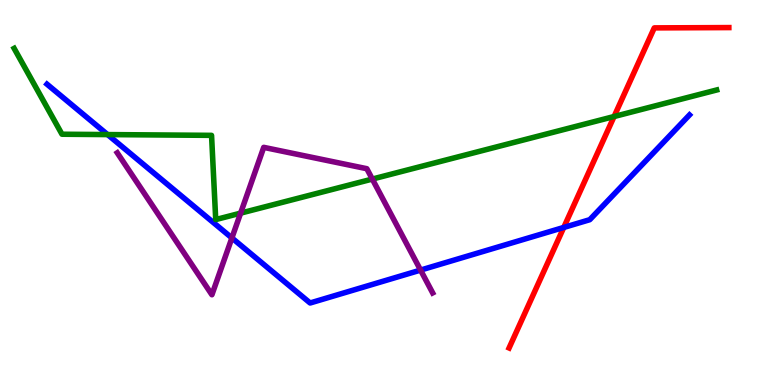[{'lines': ['blue', 'red'], 'intersections': [{'x': 7.27, 'y': 4.09}]}, {'lines': ['green', 'red'], 'intersections': [{'x': 7.92, 'y': 6.97}]}, {'lines': ['purple', 'red'], 'intersections': []}, {'lines': ['blue', 'green'], 'intersections': [{'x': 1.39, 'y': 6.5}]}, {'lines': ['blue', 'purple'], 'intersections': [{'x': 2.99, 'y': 3.82}, {'x': 5.43, 'y': 2.98}]}, {'lines': ['green', 'purple'], 'intersections': [{'x': 3.1, 'y': 4.46}, {'x': 4.8, 'y': 5.35}]}]